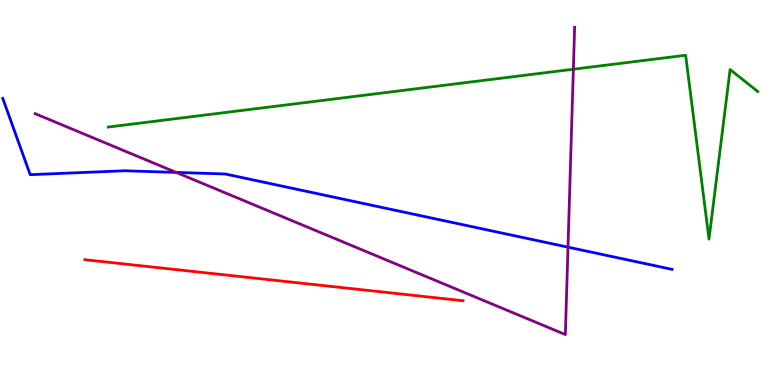[{'lines': ['blue', 'red'], 'intersections': []}, {'lines': ['green', 'red'], 'intersections': []}, {'lines': ['purple', 'red'], 'intersections': []}, {'lines': ['blue', 'green'], 'intersections': []}, {'lines': ['blue', 'purple'], 'intersections': [{'x': 2.27, 'y': 5.52}, {'x': 7.33, 'y': 3.58}]}, {'lines': ['green', 'purple'], 'intersections': [{'x': 7.4, 'y': 8.2}]}]